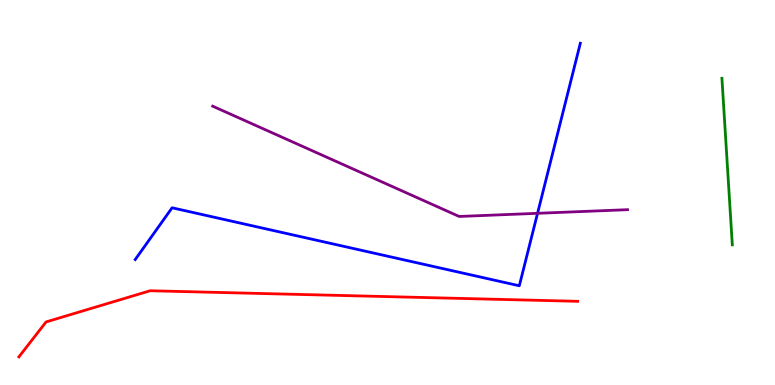[{'lines': ['blue', 'red'], 'intersections': []}, {'lines': ['green', 'red'], 'intersections': []}, {'lines': ['purple', 'red'], 'intersections': []}, {'lines': ['blue', 'green'], 'intersections': []}, {'lines': ['blue', 'purple'], 'intersections': [{'x': 6.94, 'y': 4.46}]}, {'lines': ['green', 'purple'], 'intersections': []}]